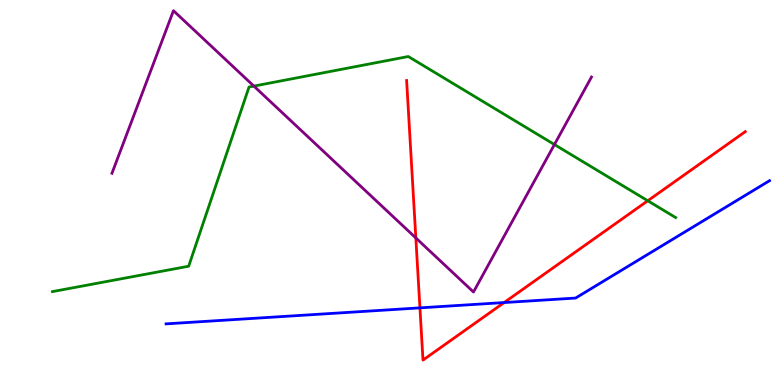[{'lines': ['blue', 'red'], 'intersections': [{'x': 5.42, 'y': 2.0}, {'x': 6.51, 'y': 2.14}]}, {'lines': ['green', 'red'], 'intersections': [{'x': 8.36, 'y': 4.79}]}, {'lines': ['purple', 'red'], 'intersections': [{'x': 5.37, 'y': 3.82}]}, {'lines': ['blue', 'green'], 'intersections': []}, {'lines': ['blue', 'purple'], 'intersections': []}, {'lines': ['green', 'purple'], 'intersections': [{'x': 3.28, 'y': 7.76}, {'x': 7.15, 'y': 6.25}]}]